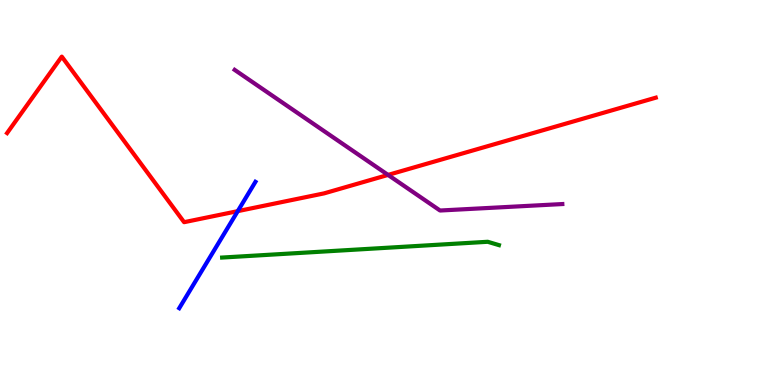[{'lines': ['blue', 'red'], 'intersections': [{'x': 3.07, 'y': 4.52}]}, {'lines': ['green', 'red'], 'intersections': []}, {'lines': ['purple', 'red'], 'intersections': [{'x': 5.01, 'y': 5.46}]}, {'lines': ['blue', 'green'], 'intersections': []}, {'lines': ['blue', 'purple'], 'intersections': []}, {'lines': ['green', 'purple'], 'intersections': []}]